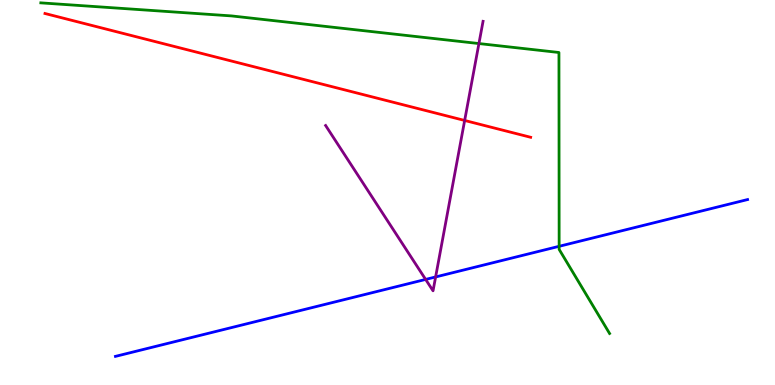[{'lines': ['blue', 'red'], 'intersections': []}, {'lines': ['green', 'red'], 'intersections': []}, {'lines': ['purple', 'red'], 'intersections': [{'x': 6.0, 'y': 6.87}]}, {'lines': ['blue', 'green'], 'intersections': [{'x': 7.21, 'y': 3.6}]}, {'lines': ['blue', 'purple'], 'intersections': [{'x': 5.49, 'y': 2.74}, {'x': 5.62, 'y': 2.81}]}, {'lines': ['green', 'purple'], 'intersections': [{'x': 6.18, 'y': 8.87}]}]